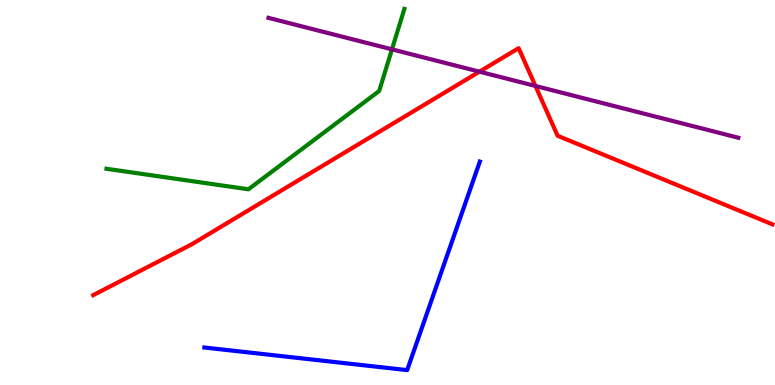[{'lines': ['blue', 'red'], 'intersections': []}, {'lines': ['green', 'red'], 'intersections': []}, {'lines': ['purple', 'red'], 'intersections': [{'x': 6.19, 'y': 8.14}, {'x': 6.91, 'y': 7.77}]}, {'lines': ['blue', 'green'], 'intersections': []}, {'lines': ['blue', 'purple'], 'intersections': []}, {'lines': ['green', 'purple'], 'intersections': [{'x': 5.06, 'y': 8.72}]}]